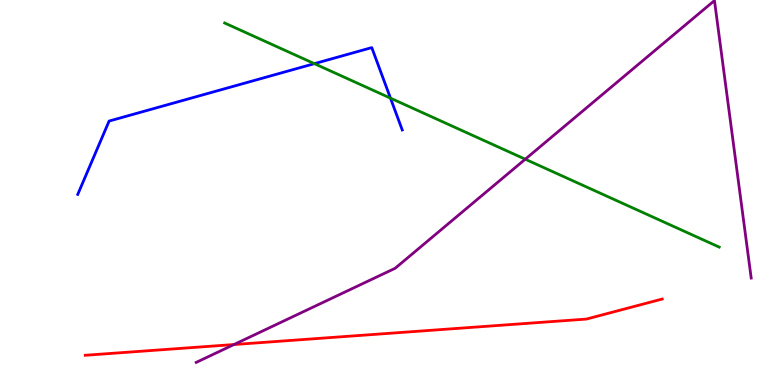[{'lines': ['blue', 'red'], 'intersections': []}, {'lines': ['green', 'red'], 'intersections': []}, {'lines': ['purple', 'red'], 'intersections': [{'x': 3.02, 'y': 1.05}]}, {'lines': ['blue', 'green'], 'intersections': [{'x': 4.06, 'y': 8.35}, {'x': 5.04, 'y': 7.45}]}, {'lines': ['blue', 'purple'], 'intersections': []}, {'lines': ['green', 'purple'], 'intersections': [{'x': 6.78, 'y': 5.86}]}]